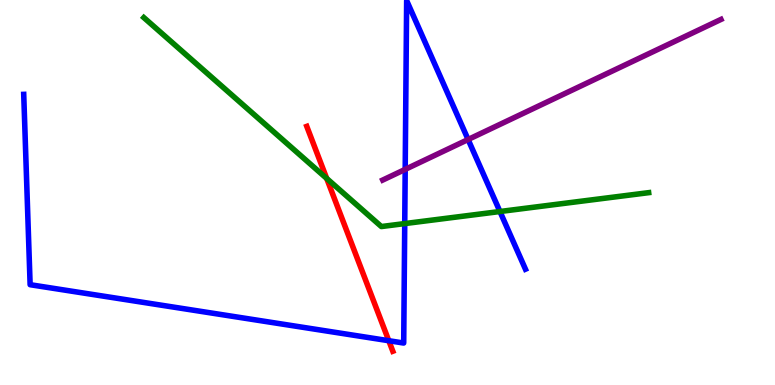[{'lines': ['blue', 'red'], 'intersections': [{'x': 5.02, 'y': 1.15}]}, {'lines': ['green', 'red'], 'intersections': [{'x': 4.22, 'y': 5.36}]}, {'lines': ['purple', 'red'], 'intersections': []}, {'lines': ['blue', 'green'], 'intersections': [{'x': 5.22, 'y': 4.19}, {'x': 6.45, 'y': 4.51}]}, {'lines': ['blue', 'purple'], 'intersections': [{'x': 5.23, 'y': 5.6}, {'x': 6.04, 'y': 6.38}]}, {'lines': ['green', 'purple'], 'intersections': []}]